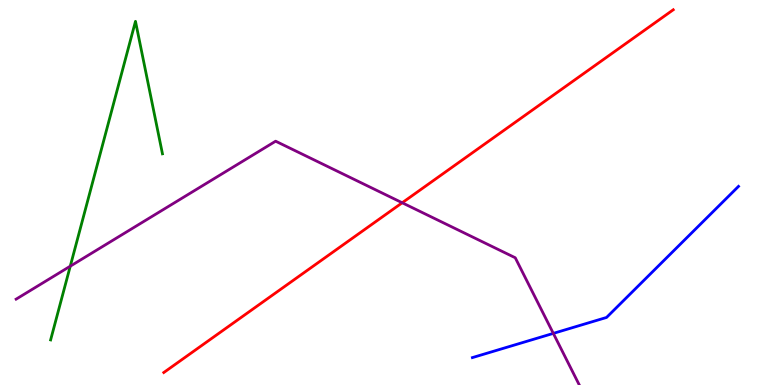[{'lines': ['blue', 'red'], 'intersections': []}, {'lines': ['green', 'red'], 'intersections': []}, {'lines': ['purple', 'red'], 'intersections': [{'x': 5.19, 'y': 4.73}]}, {'lines': ['blue', 'green'], 'intersections': []}, {'lines': ['blue', 'purple'], 'intersections': [{'x': 7.14, 'y': 1.34}]}, {'lines': ['green', 'purple'], 'intersections': [{'x': 0.907, 'y': 3.09}]}]